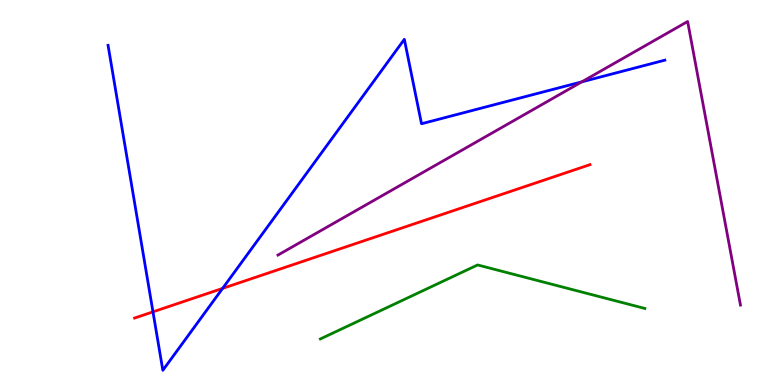[{'lines': ['blue', 'red'], 'intersections': [{'x': 1.97, 'y': 1.9}, {'x': 2.87, 'y': 2.51}]}, {'lines': ['green', 'red'], 'intersections': []}, {'lines': ['purple', 'red'], 'intersections': []}, {'lines': ['blue', 'green'], 'intersections': []}, {'lines': ['blue', 'purple'], 'intersections': [{'x': 7.51, 'y': 7.87}]}, {'lines': ['green', 'purple'], 'intersections': []}]